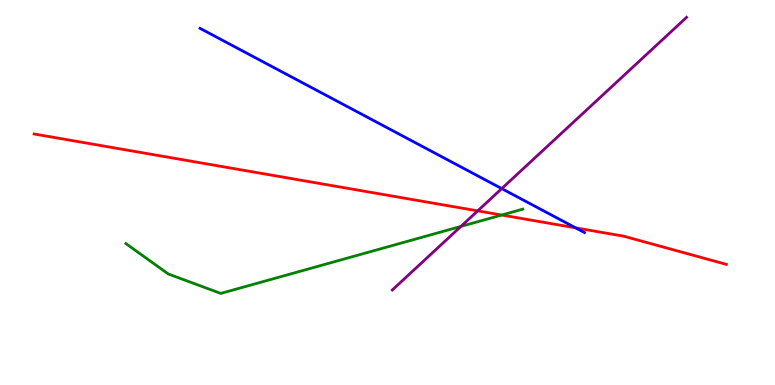[{'lines': ['blue', 'red'], 'intersections': [{'x': 7.43, 'y': 4.08}]}, {'lines': ['green', 'red'], 'intersections': [{'x': 6.47, 'y': 4.41}]}, {'lines': ['purple', 'red'], 'intersections': [{'x': 6.16, 'y': 4.52}]}, {'lines': ['blue', 'green'], 'intersections': []}, {'lines': ['blue', 'purple'], 'intersections': [{'x': 6.47, 'y': 5.1}]}, {'lines': ['green', 'purple'], 'intersections': [{'x': 5.95, 'y': 4.12}]}]